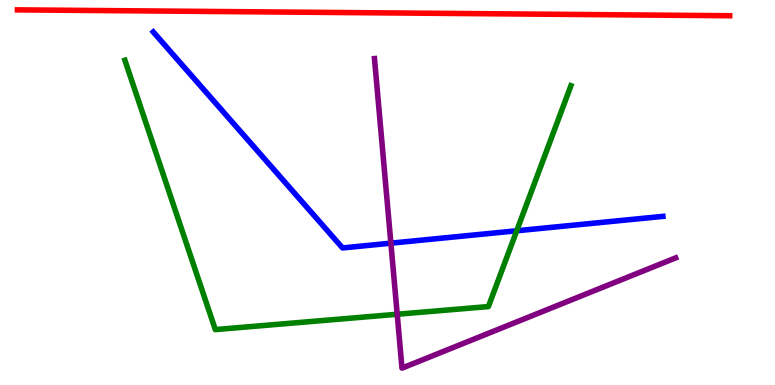[{'lines': ['blue', 'red'], 'intersections': []}, {'lines': ['green', 'red'], 'intersections': []}, {'lines': ['purple', 'red'], 'intersections': []}, {'lines': ['blue', 'green'], 'intersections': [{'x': 6.67, 'y': 4.01}]}, {'lines': ['blue', 'purple'], 'intersections': [{'x': 5.04, 'y': 3.68}]}, {'lines': ['green', 'purple'], 'intersections': [{'x': 5.13, 'y': 1.84}]}]